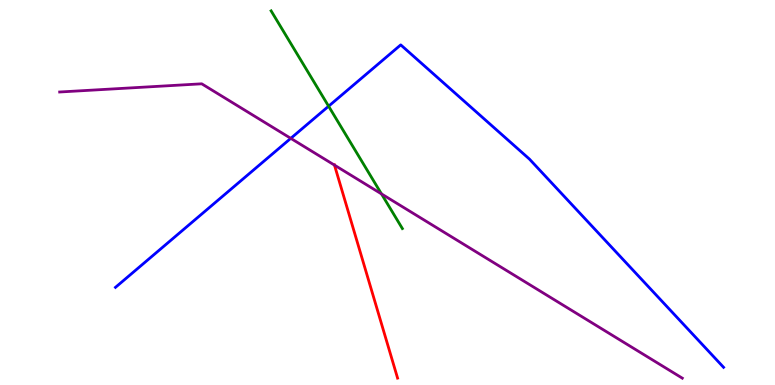[{'lines': ['blue', 'red'], 'intersections': []}, {'lines': ['green', 'red'], 'intersections': []}, {'lines': ['purple', 'red'], 'intersections': [{'x': 4.32, 'y': 5.71}]}, {'lines': ['blue', 'green'], 'intersections': [{'x': 4.24, 'y': 7.24}]}, {'lines': ['blue', 'purple'], 'intersections': [{'x': 3.75, 'y': 6.41}]}, {'lines': ['green', 'purple'], 'intersections': [{'x': 4.92, 'y': 4.96}]}]